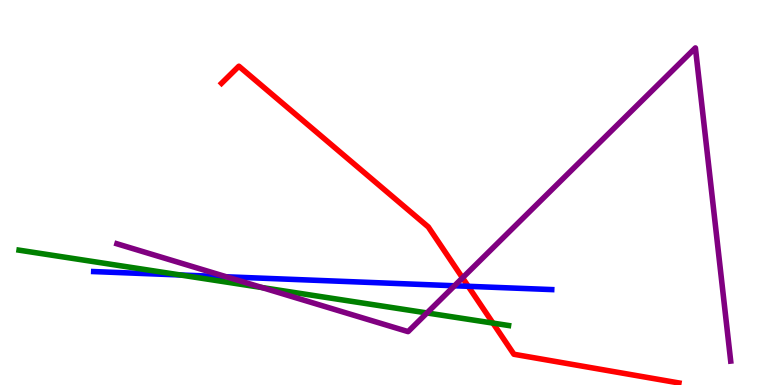[{'lines': ['blue', 'red'], 'intersections': [{'x': 6.04, 'y': 2.56}]}, {'lines': ['green', 'red'], 'intersections': [{'x': 6.36, 'y': 1.61}]}, {'lines': ['purple', 'red'], 'intersections': [{'x': 5.97, 'y': 2.78}]}, {'lines': ['blue', 'green'], 'intersections': [{'x': 2.33, 'y': 2.86}]}, {'lines': ['blue', 'purple'], 'intersections': [{'x': 2.92, 'y': 2.81}, {'x': 5.86, 'y': 2.58}]}, {'lines': ['green', 'purple'], 'intersections': [{'x': 3.38, 'y': 2.53}, {'x': 5.51, 'y': 1.87}]}]